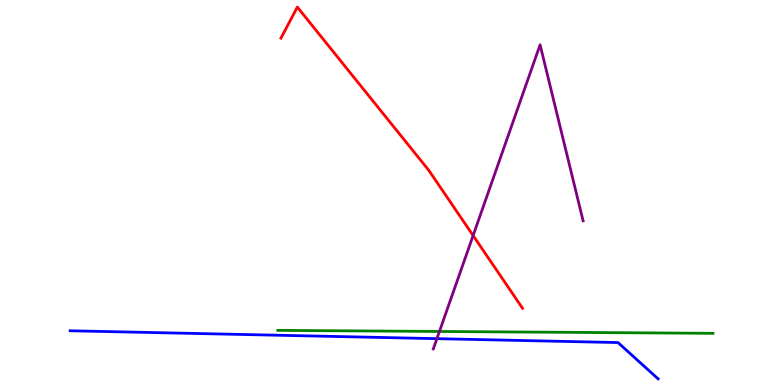[{'lines': ['blue', 'red'], 'intersections': []}, {'lines': ['green', 'red'], 'intersections': []}, {'lines': ['purple', 'red'], 'intersections': [{'x': 6.1, 'y': 3.88}]}, {'lines': ['blue', 'green'], 'intersections': []}, {'lines': ['blue', 'purple'], 'intersections': [{'x': 5.64, 'y': 1.2}]}, {'lines': ['green', 'purple'], 'intersections': [{'x': 5.67, 'y': 1.39}]}]